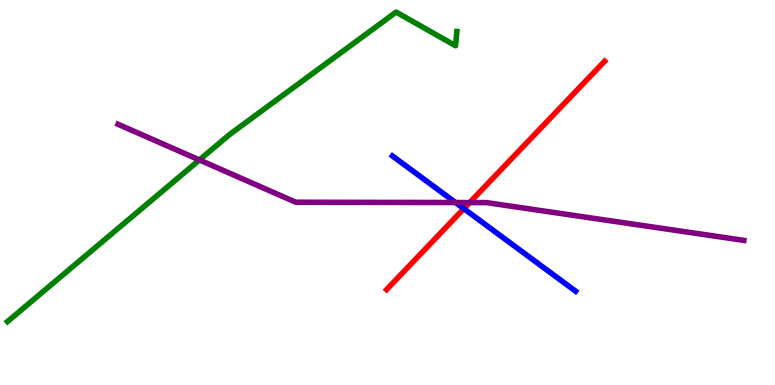[{'lines': ['blue', 'red'], 'intersections': [{'x': 5.99, 'y': 4.58}]}, {'lines': ['green', 'red'], 'intersections': []}, {'lines': ['purple', 'red'], 'intersections': [{'x': 6.06, 'y': 4.74}]}, {'lines': ['blue', 'green'], 'intersections': []}, {'lines': ['blue', 'purple'], 'intersections': [{'x': 5.88, 'y': 4.74}]}, {'lines': ['green', 'purple'], 'intersections': [{'x': 2.57, 'y': 5.85}]}]